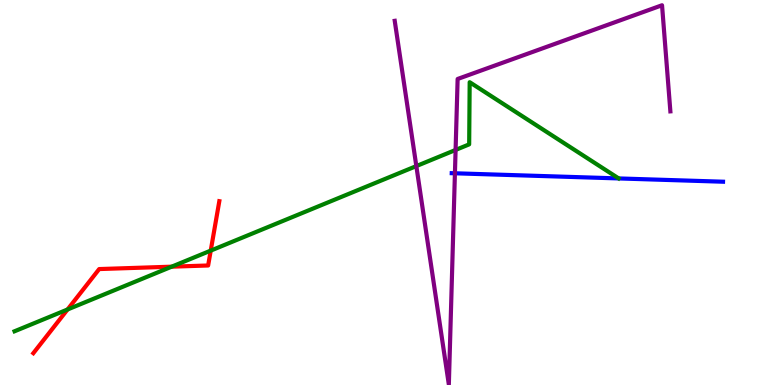[{'lines': ['blue', 'red'], 'intersections': []}, {'lines': ['green', 'red'], 'intersections': [{'x': 0.872, 'y': 1.96}, {'x': 2.22, 'y': 3.07}, {'x': 2.72, 'y': 3.49}]}, {'lines': ['purple', 'red'], 'intersections': []}, {'lines': ['blue', 'green'], 'intersections': []}, {'lines': ['blue', 'purple'], 'intersections': [{'x': 5.87, 'y': 5.5}]}, {'lines': ['green', 'purple'], 'intersections': [{'x': 5.37, 'y': 5.69}, {'x': 5.88, 'y': 6.11}]}]